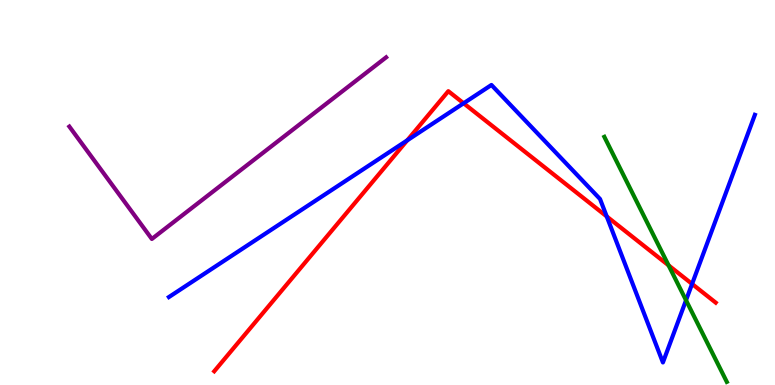[{'lines': ['blue', 'red'], 'intersections': [{'x': 5.25, 'y': 6.35}, {'x': 5.98, 'y': 7.32}, {'x': 7.83, 'y': 4.38}, {'x': 8.93, 'y': 2.62}]}, {'lines': ['green', 'red'], 'intersections': [{'x': 8.63, 'y': 3.11}]}, {'lines': ['purple', 'red'], 'intersections': []}, {'lines': ['blue', 'green'], 'intersections': [{'x': 8.85, 'y': 2.2}]}, {'lines': ['blue', 'purple'], 'intersections': []}, {'lines': ['green', 'purple'], 'intersections': []}]